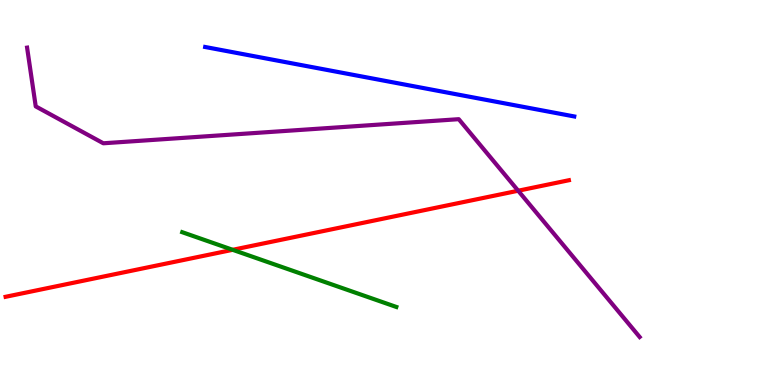[{'lines': ['blue', 'red'], 'intersections': []}, {'lines': ['green', 'red'], 'intersections': [{'x': 3.0, 'y': 3.51}]}, {'lines': ['purple', 'red'], 'intersections': [{'x': 6.69, 'y': 5.05}]}, {'lines': ['blue', 'green'], 'intersections': []}, {'lines': ['blue', 'purple'], 'intersections': []}, {'lines': ['green', 'purple'], 'intersections': []}]